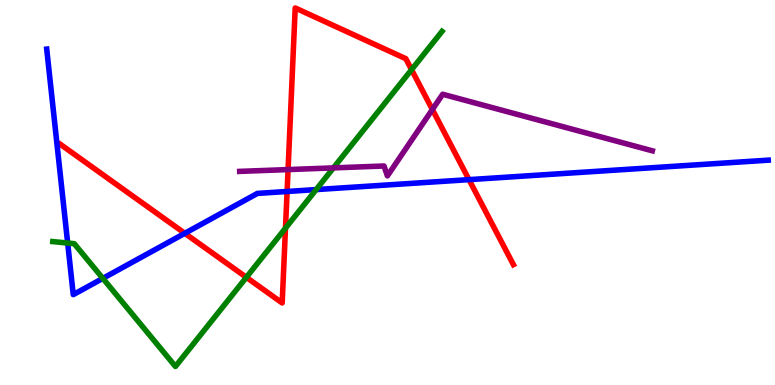[{'lines': ['blue', 'red'], 'intersections': [{'x': 2.38, 'y': 3.94}, {'x': 3.7, 'y': 5.03}, {'x': 6.05, 'y': 5.33}]}, {'lines': ['green', 'red'], 'intersections': [{'x': 3.18, 'y': 2.8}, {'x': 3.68, 'y': 4.07}, {'x': 5.31, 'y': 8.19}]}, {'lines': ['purple', 'red'], 'intersections': [{'x': 3.72, 'y': 5.6}, {'x': 5.58, 'y': 7.16}]}, {'lines': ['blue', 'green'], 'intersections': [{'x': 0.873, 'y': 3.69}, {'x': 1.33, 'y': 2.77}, {'x': 4.08, 'y': 5.08}]}, {'lines': ['blue', 'purple'], 'intersections': []}, {'lines': ['green', 'purple'], 'intersections': [{'x': 4.3, 'y': 5.64}]}]